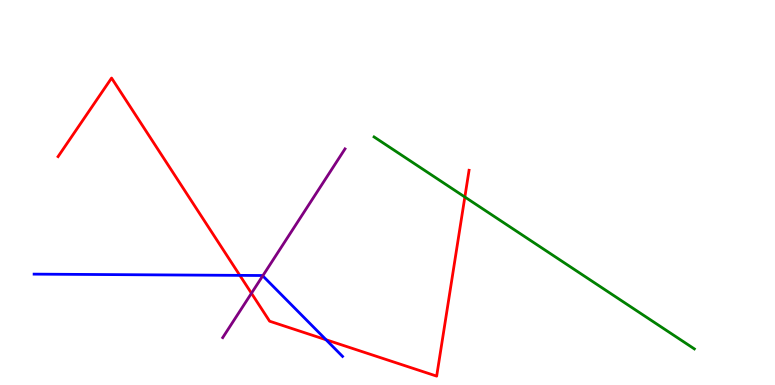[{'lines': ['blue', 'red'], 'intersections': [{'x': 3.09, 'y': 2.85}, {'x': 4.21, 'y': 1.18}]}, {'lines': ['green', 'red'], 'intersections': [{'x': 6.0, 'y': 4.88}]}, {'lines': ['purple', 'red'], 'intersections': [{'x': 3.24, 'y': 2.38}]}, {'lines': ['blue', 'green'], 'intersections': []}, {'lines': ['blue', 'purple'], 'intersections': [{'x': 3.39, 'y': 2.84}]}, {'lines': ['green', 'purple'], 'intersections': []}]